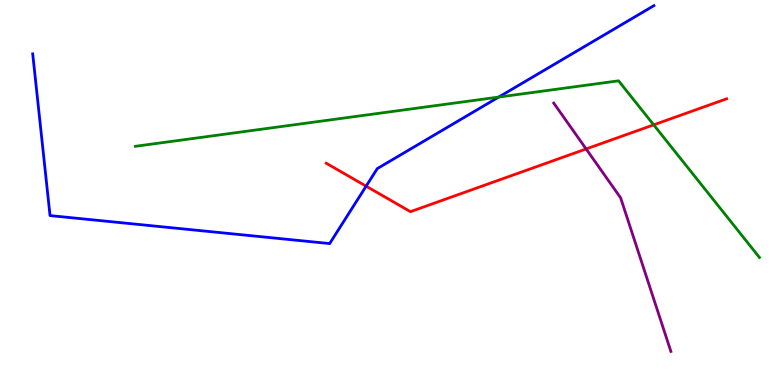[{'lines': ['blue', 'red'], 'intersections': [{'x': 4.72, 'y': 5.16}]}, {'lines': ['green', 'red'], 'intersections': [{'x': 8.43, 'y': 6.76}]}, {'lines': ['purple', 'red'], 'intersections': [{'x': 7.56, 'y': 6.13}]}, {'lines': ['blue', 'green'], 'intersections': [{'x': 6.43, 'y': 7.48}]}, {'lines': ['blue', 'purple'], 'intersections': []}, {'lines': ['green', 'purple'], 'intersections': []}]